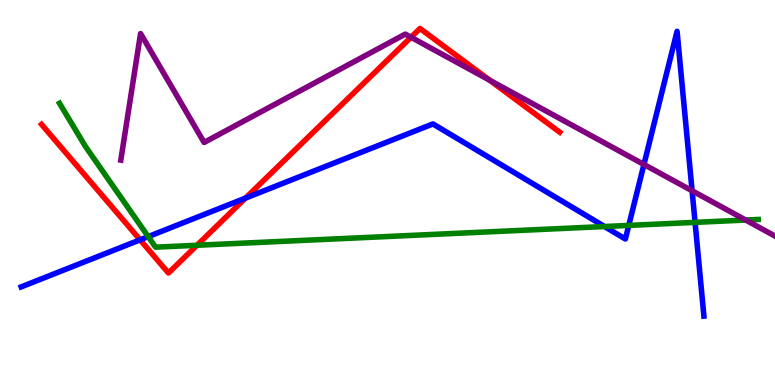[{'lines': ['blue', 'red'], 'intersections': [{'x': 1.81, 'y': 3.77}, {'x': 3.17, 'y': 4.85}]}, {'lines': ['green', 'red'], 'intersections': [{'x': 2.54, 'y': 3.63}]}, {'lines': ['purple', 'red'], 'intersections': [{'x': 5.3, 'y': 9.03}, {'x': 6.32, 'y': 7.92}]}, {'lines': ['blue', 'green'], 'intersections': [{'x': 1.91, 'y': 3.85}, {'x': 7.8, 'y': 4.12}, {'x': 8.11, 'y': 4.15}, {'x': 8.97, 'y': 4.22}]}, {'lines': ['blue', 'purple'], 'intersections': [{'x': 8.31, 'y': 5.73}, {'x': 8.93, 'y': 5.04}]}, {'lines': ['green', 'purple'], 'intersections': [{'x': 9.62, 'y': 4.28}]}]